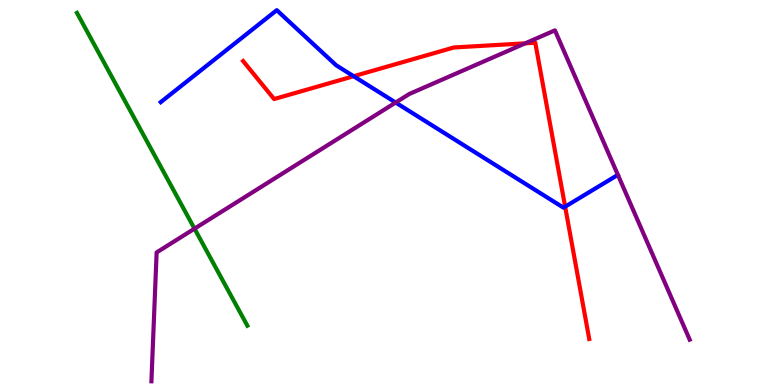[{'lines': ['blue', 'red'], 'intersections': [{'x': 4.56, 'y': 8.02}, {'x': 7.29, 'y': 4.63}]}, {'lines': ['green', 'red'], 'intersections': []}, {'lines': ['purple', 'red'], 'intersections': [{'x': 6.78, 'y': 8.87}]}, {'lines': ['blue', 'green'], 'intersections': []}, {'lines': ['blue', 'purple'], 'intersections': [{'x': 5.11, 'y': 7.34}]}, {'lines': ['green', 'purple'], 'intersections': [{'x': 2.51, 'y': 4.06}]}]